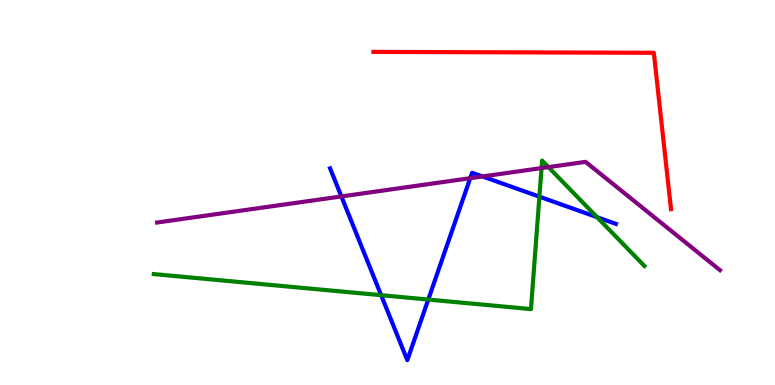[{'lines': ['blue', 'red'], 'intersections': []}, {'lines': ['green', 'red'], 'intersections': []}, {'lines': ['purple', 'red'], 'intersections': []}, {'lines': ['blue', 'green'], 'intersections': [{'x': 4.92, 'y': 2.33}, {'x': 5.53, 'y': 2.22}, {'x': 6.96, 'y': 4.89}, {'x': 7.7, 'y': 4.36}]}, {'lines': ['blue', 'purple'], 'intersections': [{'x': 4.41, 'y': 4.9}, {'x': 6.07, 'y': 5.37}, {'x': 6.23, 'y': 5.42}]}, {'lines': ['green', 'purple'], 'intersections': [{'x': 6.99, 'y': 5.63}, {'x': 7.08, 'y': 5.66}]}]